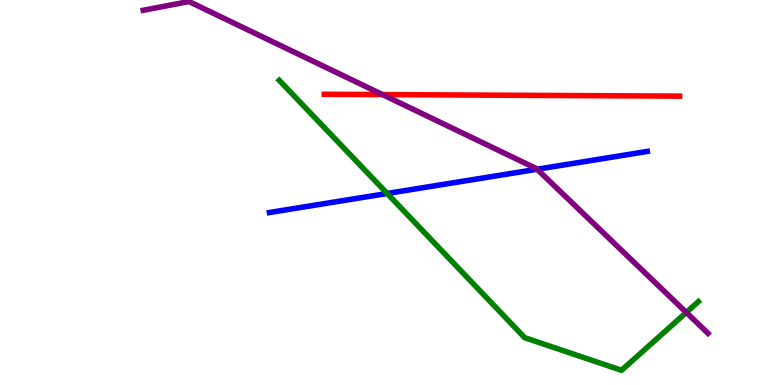[{'lines': ['blue', 'red'], 'intersections': []}, {'lines': ['green', 'red'], 'intersections': []}, {'lines': ['purple', 'red'], 'intersections': [{'x': 4.94, 'y': 7.54}]}, {'lines': ['blue', 'green'], 'intersections': [{'x': 5.0, 'y': 4.97}]}, {'lines': ['blue', 'purple'], 'intersections': [{'x': 6.93, 'y': 5.6}]}, {'lines': ['green', 'purple'], 'intersections': [{'x': 8.86, 'y': 1.88}]}]